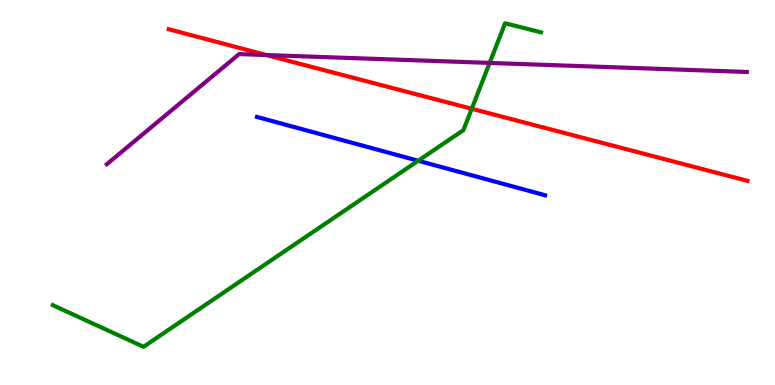[{'lines': ['blue', 'red'], 'intersections': []}, {'lines': ['green', 'red'], 'intersections': [{'x': 6.09, 'y': 7.17}]}, {'lines': ['purple', 'red'], 'intersections': [{'x': 3.44, 'y': 8.57}]}, {'lines': ['blue', 'green'], 'intersections': [{'x': 5.4, 'y': 5.82}]}, {'lines': ['blue', 'purple'], 'intersections': []}, {'lines': ['green', 'purple'], 'intersections': [{'x': 6.32, 'y': 8.37}]}]